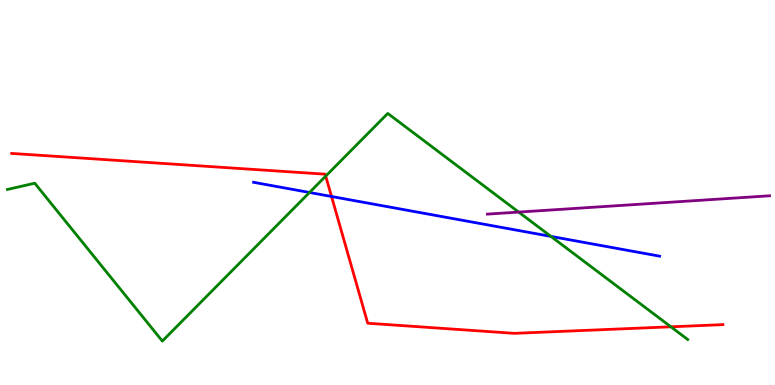[{'lines': ['blue', 'red'], 'intersections': [{'x': 4.28, 'y': 4.9}]}, {'lines': ['green', 'red'], 'intersections': [{'x': 4.2, 'y': 5.43}, {'x': 8.66, 'y': 1.51}]}, {'lines': ['purple', 'red'], 'intersections': []}, {'lines': ['blue', 'green'], 'intersections': [{'x': 3.99, 'y': 5.0}, {'x': 7.11, 'y': 3.86}]}, {'lines': ['blue', 'purple'], 'intersections': []}, {'lines': ['green', 'purple'], 'intersections': [{'x': 6.69, 'y': 4.49}]}]